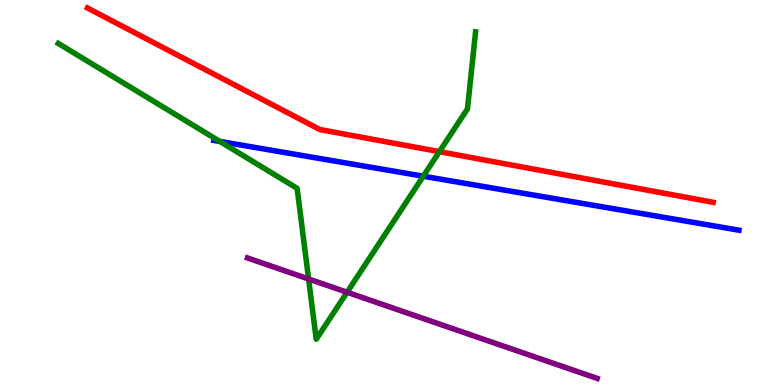[{'lines': ['blue', 'red'], 'intersections': []}, {'lines': ['green', 'red'], 'intersections': [{'x': 5.67, 'y': 6.06}]}, {'lines': ['purple', 'red'], 'intersections': []}, {'lines': ['blue', 'green'], 'intersections': [{'x': 2.84, 'y': 6.33}, {'x': 5.46, 'y': 5.42}]}, {'lines': ['blue', 'purple'], 'intersections': []}, {'lines': ['green', 'purple'], 'intersections': [{'x': 3.98, 'y': 2.75}, {'x': 4.48, 'y': 2.41}]}]